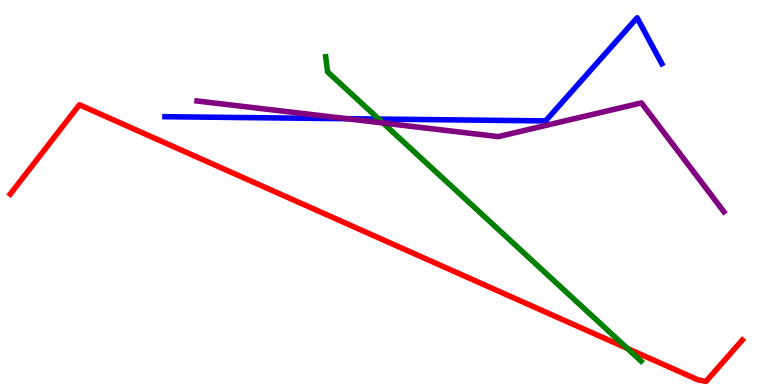[{'lines': ['blue', 'red'], 'intersections': []}, {'lines': ['green', 'red'], 'intersections': [{'x': 8.09, 'y': 0.95}]}, {'lines': ['purple', 'red'], 'intersections': []}, {'lines': ['blue', 'green'], 'intersections': [{'x': 4.89, 'y': 6.91}]}, {'lines': ['blue', 'purple'], 'intersections': [{'x': 4.47, 'y': 6.92}]}, {'lines': ['green', 'purple'], 'intersections': [{'x': 4.94, 'y': 6.81}]}]